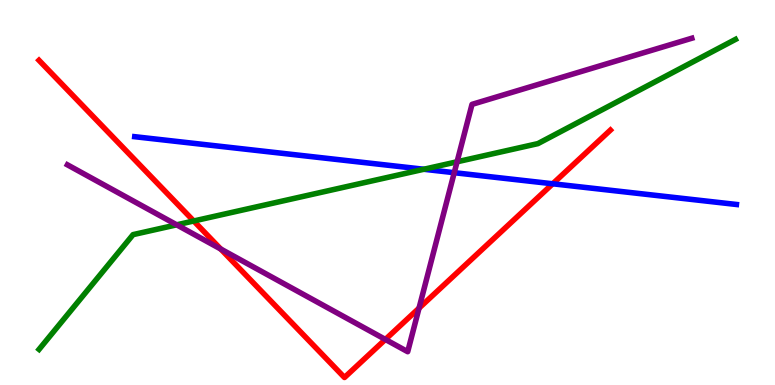[{'lines': ['blue', 'red'], 'intersections': [{'x': 7.13, 'y': 5.23}]}, {'lines': ['green', 'red'], 'intersections': [{'x': 2.5, 'y': 4.26}]}, {'lines': ['purple', 'red'], 'intersections': [{'x': 2.85, 'y': 3.53}, {'x': 4.97, 'y': 1.18}, {'x': 5.41, 'y': 2.0}]}, {'lines': ['blue', 'green'], 'intersections': [{'x': 5.47, 'y': 5.6}]}, {'lines': ['blue', 'purple'], 'intersections': [{'x': 5.86, 'y': 5.51}]}, {'lines': ['green', 'purple'], 'intersections': [{'x': 2.28, 'y': 4.16}, {'x': 5.9, 'y': 5.8}]}]